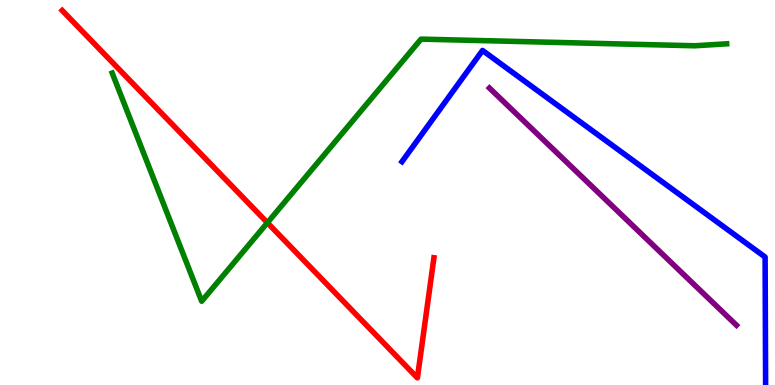[{'lines': ['blue', 'red'], 'intersections': []}, {'lines': ['green', 'red'], 'intersections': [{'x': 3.45, 'y': 4.21}]}, {'lines': ['purple', 'red'], 'intersections': []}, {'lines': ['blue', 'green'], 'intersections': []}, {'lines': ['blue', 'purple'], 'intersections': []}, {'lines': ['green', 'purple'], 'intersections': []}]